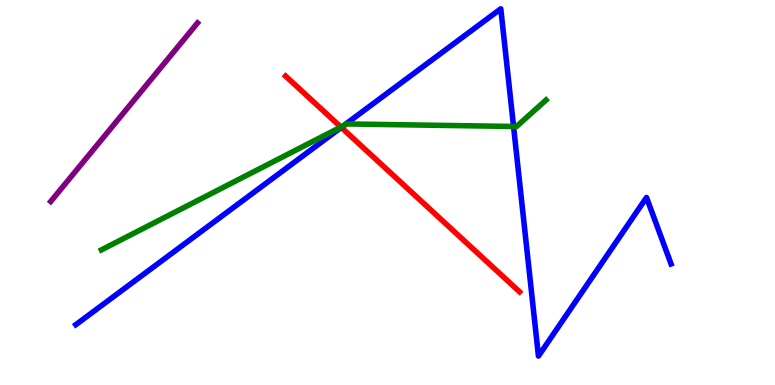[{'lines': ['blue', 'red'], 'intersections': [{'x': 4.4, 'y': 6.69}]}, {'lines': ['green', 'red'], 'intersections': [{'x': 4.4, 'y': 6.7}]}, {'lines': ['purple', 'red'], 'intersections': []}, {'lines': ['blue', 'green'], 'intersections': [{'x': 4.43, 'y': 6.74}, {'x': 6.63, 'y': 6.72}]}, {'lines': ['blue', 'purple'], 'intersections': []}, {'lines': ['green', 'purple'], 'intersections': []}]